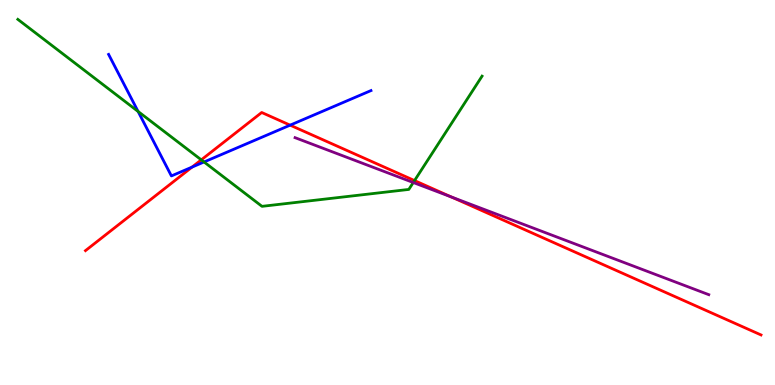[{'lines': ['blue', 'red'], 'intersections': [{'x': 2.48, 'y': 5.66}, {'x': 3.74, 'y': 6.75}]}, {'lines': ['green', 'red'], 'intersections': [{'x': 2.6, 'y': 5.85}, {'x': 5.35, 'y': 5.31}]}, {'lines': ['purple', 'red'], 'intersections': [{'x': 5.82, 'y': 4.88}]}, {'lines': ['blue', 'green'], 'intersections': [{'x': 1.78, 'y': 7.11}, {'x': 2.63, 'y': 5.79}]}, {'lines': ['blue', 'purple'], 'intersections': []}, {'lines': ['green', 'purple'], 'intersections': [{'x': 5.33, 'y': 5.26}]}]